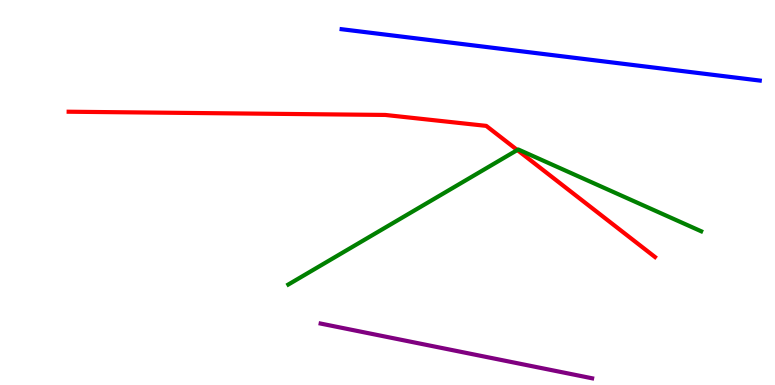[{'lines': ['blue', 'red'], 'intersections': []}, {'lines': ['green', 'red'], 'intersections': [{'x': 6.68, 'y': 6.1}]}, {'lines': ['purple', 'red'], 'intersections': []}, {'lines': ['blue', 'green'], 'intersections': []}, {'lines': ['blue', 'purple'], 'intersections': []}, {'lines': ['green', 'purple'], 'intersections': []}]